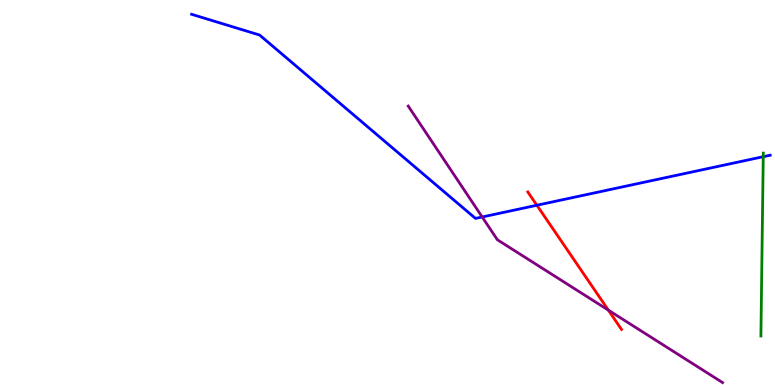[{'lines': ['blue', 'red'], 'intersections': [{'x': 6.93, 'y': 4.67}]}, {'lines': ['green', 'red'], 'intersections': []}, {'lines': ['purple', 'red'], 'intersections': [{'x': 7.85, 'y': 1.94}]}, {'lines': ['blue', 'green'], 'intersections': [{'x': 9.85, 'y': 5.93}]}, {'lines': ['blue', 'purple'], 'intersections': [{'x': 6.22, 'y': 4.36}]}, {'lines': ['green', 'purple'], 'intersections': []}]